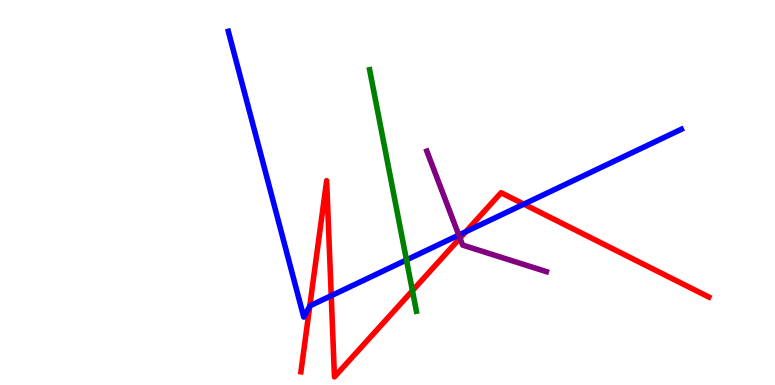[{'lines': ['blue', 'red'], 'intersections': [{'x': 4.0, 'y': 2.04}, {'x': 4.27, 'y': 2.32}, {'x': 6.01, 'y': 3.98}, {'x': 6.76, 'y': 4.7}]}, {'lines': ['green', 'red'], 'intersections': [{'x': 5.32, 'y': 2.45}]}, {'lines': ['purple', 'red'], 'intersections': [{'x': 5.94, 'y': 3.81}]}, {'lines': ['blue', 'green'], 'intersections': [{'x': 5.24, 'y': 3.25}]}, {'lines': ['blue', 'purple'], 'intersections': [{'x': 5.92, 'y': 3.89}]}, {'lines': ['green', 'purple'], 'intersections': []}]